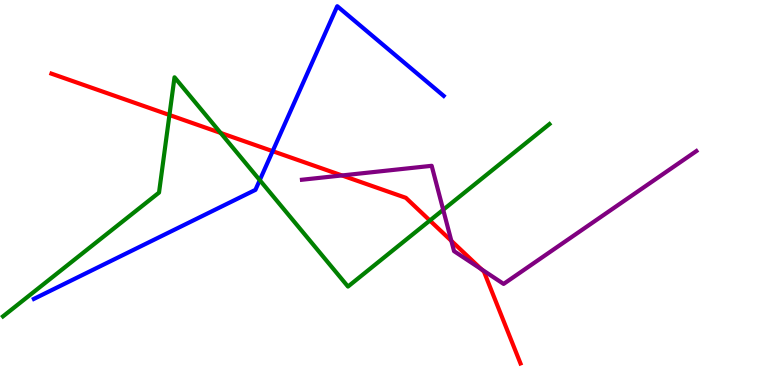[{'lines': ['blue', 'red'], 'intersections': [{'x': 3.52, 'y': 6.07}]}, {'lines': ['green', 'red'], 'intersections': [{'x': 2.19, 'y': 7.01}, {'x': 2.85, 'y': 6.55}, {'x': 5.55, 'y': 4.27}]}, {'lines': ['purple', 'red'], 'intersections': [{'x': 4.41, 'y': 5.44}, {'x': 5.82, 'y': 3.74}, {'x': 6.21, 'y': 3.01}]}, {'lines': ['blue', 'green'], 'intersections': [{'x': 3.35, 'y': 5.32}]}, {'lines': ['blue', 'purple'], 'intersections': []}, {'lines': ['green', 'purple'], 'intersections': [{'x': 5.72, 'y': 4.55}]}]